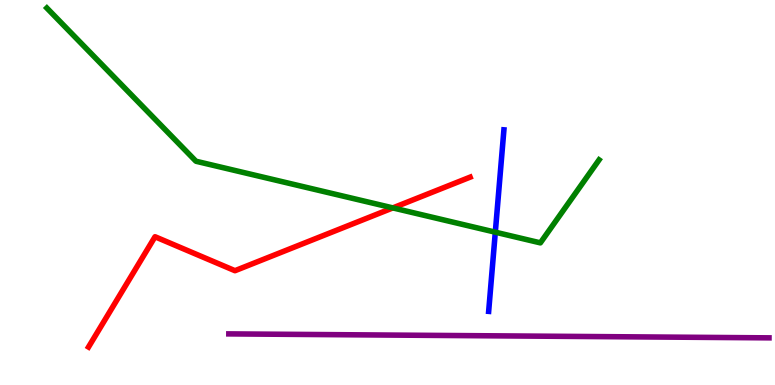[{'lines': ['blue', 'red'], 'intersections': []}, {'lines': ['green', 'red'], 'intersections': [{'x': 5.07, 'y': 4.6}]}, {'lines': ['purple', 'red'], 'intersections': []}, {'lines': ['blue', 'green'], 'intersections': [{'x': 6.39, 'y': 3.97}]}, {'lines': ['blue', 'purple'], 'intersections': []}, {'lines': ['green', 'purple'], 'intersections': []}]